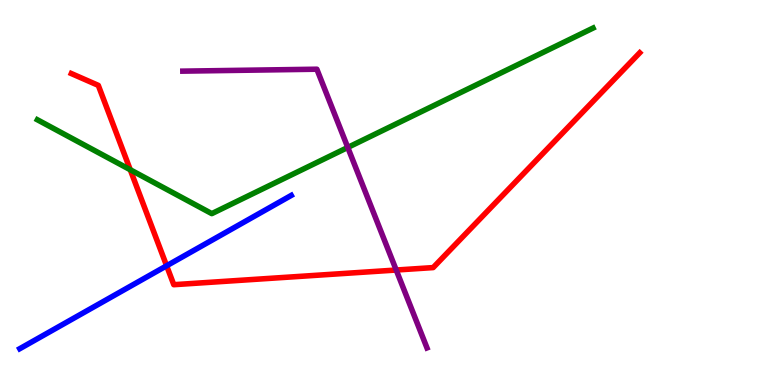[{'lines': ['blue', 'red'], 'intersections': [{'x': 2.15, 'y': 3.1}]}, {'lines': ['green', 'red'], 'intersections': [{'x': 1.68, 'y': 5.59}]}, {'lines': ['purple', 'red'], 'intersections': [{'x': 5.11, 'y': 2.99}]}, {'lines': ['blue', 'green'], 'intersections': []}, {'lines': ['blue', 'purple'], 'intersections': []}, {'lines': ['green', 'purple'], 'intersections': [{'x': 4.49, 'y': 6.17}]}]